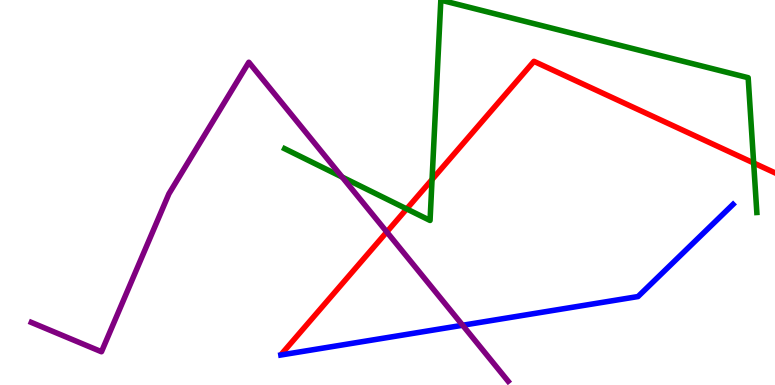[{'lines': ['blue', 'red'], 'intersections': []}, {'lines': ['green', 'red'], 'intersections': [{'x': 5.25, 'y': 4.57}, {'x': 5.57, 'y': 5.34}, {'x': 9.72, 'y': 5.77}]}, {'lines': ['purple', 'red'], 'intersections': [{'x': 4.99, 'y': 3.97}]}, {'lines': ['blue', 'green'], 'intersections': []}, {'lines': ['blue', 'purple'], 'intersections': [{'x': 5.97, 'y': 1.55}]}, {'lines': ['green', 'purple'], 'intersections': [{'x': 4.42, 'y': 5.4}]}]